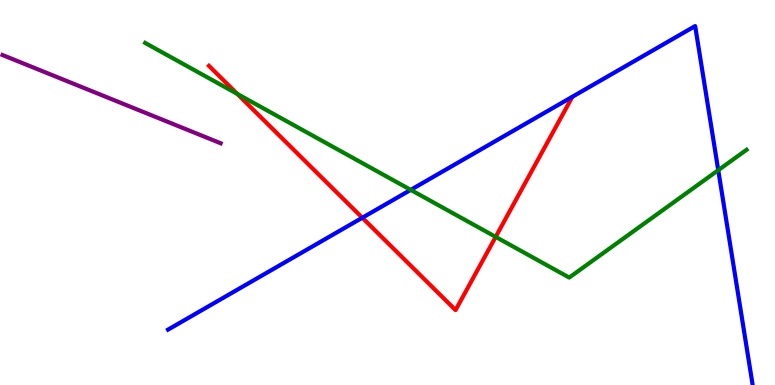[{'lines': ['blue', 'red'], 'intersections': [{'x': 4.68, 'y': 4.34}]}, {'lines': ['green', 'red'], 'intersections': [{'x': 3.06, 'y': 7.56}, {'x': 6.4, 'y': 3.85}]}, {'lines': ['purple', 'red'], 'intersections': []}, {'lines': ['blue', 'green'], 'intersections': [{'x': 5.3, 'y': 5.07}, {'x': 9.27, 'y': 5.58}]}, {'lines': ['blue', 'purple'], 'intersections': []}, {'lines': ['green', 'purple'], 'intersections': []}]